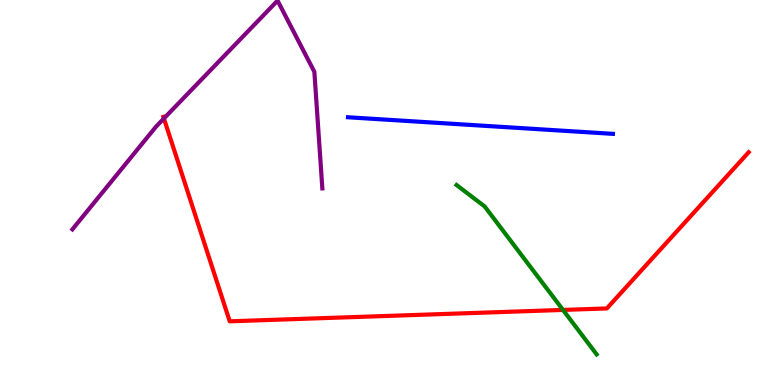[{'lines': ['blue', 'red'], 'intersections': []}, {'lines': ['green', 'red'], 'intersections': [{'x': 7.26, 'y': 1.95}]}, {'lines': ['purple', 'red'], 'intersections': [{'x': 2.11, 'y': 6.92}]}, {'lines': ['blue', 'green'], 'intersections': []}, {'lines': ['blue', 'purple'], 'intersections': []}, {'lines': ['green', 'purple'], 'intersections': []}]